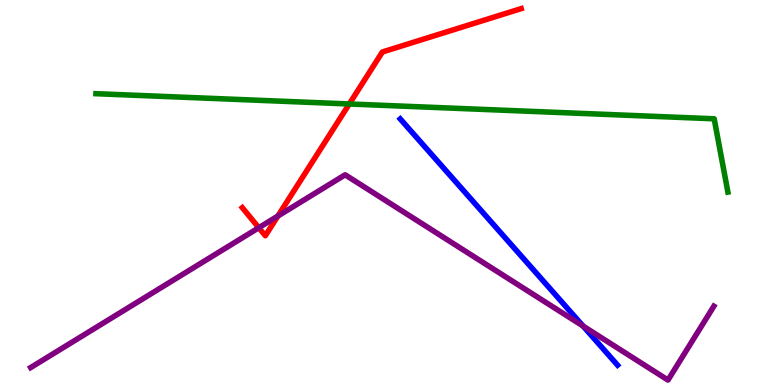[{'lines': ['blue', 'red'], 'intersections': []}, {'lines': ['green', 'red'], 'intersections': [{'x': 4.51, 'y': 7.3}]}, {'lines': ['purple', 'red'], 'intersections': [{'x': 3.34, 'y': 4.08}, {'x': 3.59, 'y': 4.39}]}, {'lines': ['blue', 'green'], 'intersections': []}, {'lines': ['blue', 'purple'], 'intersections': [{'x': 7.52, 'y': 1.53}]}, {'lines': ['green', 'purple'], 'intersections': []}]